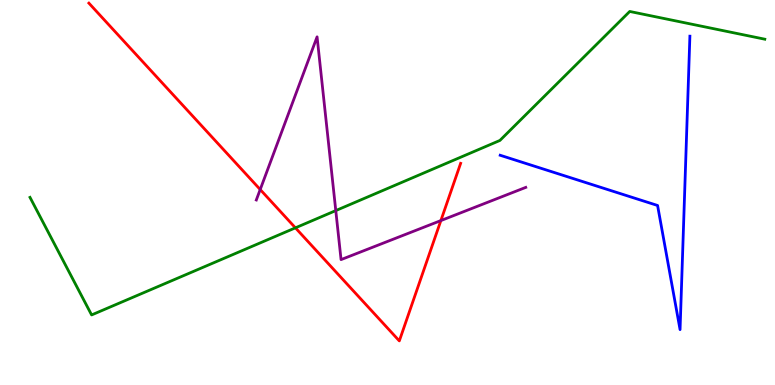[{'lines': ['blue', 'red'], 'intersections': []}, {'lines': ['green', 'red'], 'intersections': [{'x': 3.81, 'y': 4.08}]}, {'lines': ['purple', 'red'], 'intersections': [{'x': 3.36, 'y': 5.08}, {'x': 5.69, 'y': 4.27}]}, {'lines': ['blue', 'green'], 'intersections': []}, {'lines': ['blue', 'purple'], 'intersections': []}, {'lines': ['green', 'purple'], 'intersections': [{'x': 4.33, 'y': 4.53}]}]